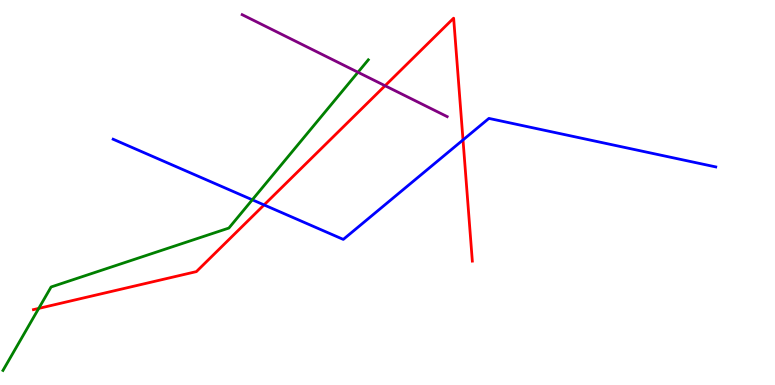[{'lines': ['blue', 'red'], 'intersections': [{'x': 3.41, 'y': 4.68}, {'x': 5.97, 'y': 6.37}]}, {'lines': ['green', 'red'], 'intersections': [{'x': 0.5, 'y': 1.99}]}, {'lines': ['purple', 'red'], 'intersections': [{'x': 4.97, 'y': 7.77}]}, {'lines': ['blue', 'green'], 'intersections': [{'x': 3.26, 'y': 4.81}]}, {'lines': ['blue', 'purple'], 'intersections': []}, {'lines': ['green', 'purple'], 'intersections': [{'x': 4.62, 'y': 8.12}]}]